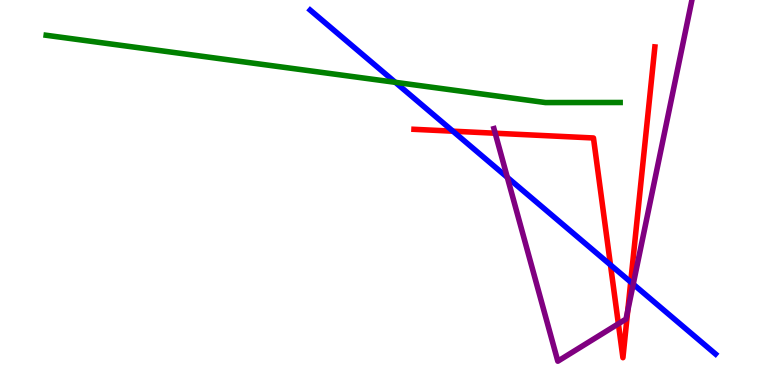[{'lines': ['blue', 'red'], 'intersections': [{'x': 5.84, 'y': 6.59}, {'x': 7.88, 'y': 3.12}, {'x': 8.14, 'y': 2.67}]}, {'lines': ['green', 'red'], 'intersections': []}, {'lines': ['purple', 'red'], 'intersections': [{'x': 6.39, 'y': 6.54}, {'x': 7.98, 'y': 1.59}, {'x': 8.1, 'y': 1.93}]}, {'lines': ['blue', 'green'], 'intersections': [{'x': 5.1, 'y': 7.86}]}, {'lines': ['blue', 'purple'], 'intersections': [{'x': 6.55, 'y': 5.39}, {'x': 8.17, 'y': 2.62}]}, {'lines': ['green', 'purple'], 'intersections': []}]